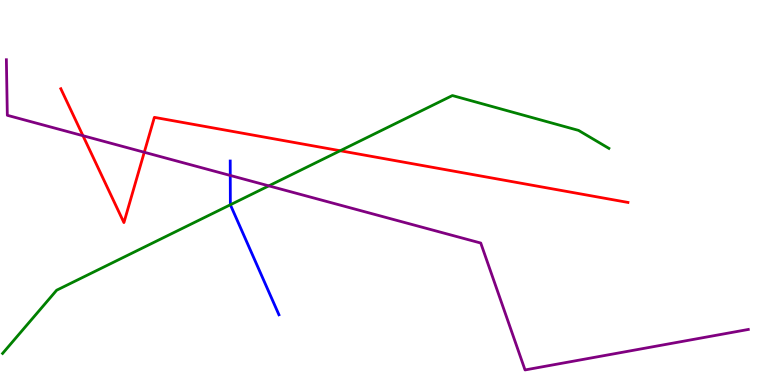[{'lines': ['blue', 'red'], 'intersections': []}, {'lines': ['green', 'red'], 'intersections': [{'x': 4.39, 'y': 6.08}]}, {'lines': ['purple', 'red'], 'intersections': [{'x': 1.07, 'y': 6.47}, {'x': 1.86, 'y': 6.05}]}, {'lines': ['blue', 'green'], 'intersections': [{'x': 2.97, 'y': 4.68}]}, {'lines': ['blue', 'purple'], 'intersections': [{'x': 2.97, 'y': 5.44}]}, {'lines': ['green', 'purple'], 'intersections': [{'x': 3.47, 'y': 5.17}]}]